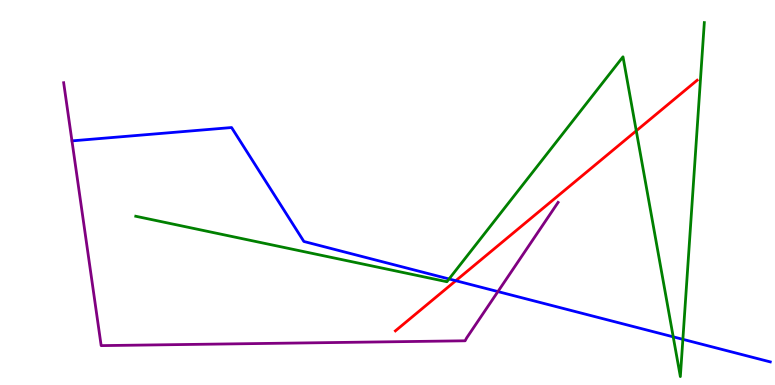[{'lines': ['blue', 'red'], 'intersections': [{'x': 5.88, 'y': 2.71}]}, {'lines': ['green', 'red'], 'intersections': [{'x': 8.21, 'y': 6.6}]}, {'lines': ['purple', 'red'], 'intersections': []}, {'lines': ['blue', 'green'], 'intersections': [{'x': 5.79, 'y': 2.75}, {'x': 8.69, 'y': 1.25}, {'x': 8.81, 'y': 1.19}]}, {'lines': ['blue', 'purple'], 'intersections': [{'x': 6.42, 'y': 2.43}]}, {'lines': ['green', 'purple'], 'intersections': []}]